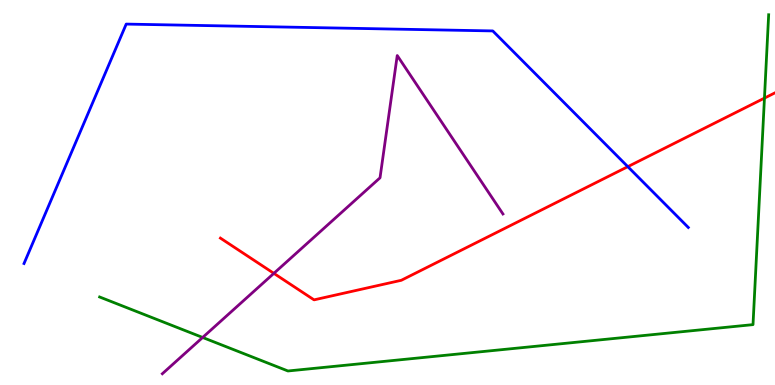[{'lines': ['blue', 'red'], 'intersections': [{'x': 8.1, 'y': 5.67}]}, {'lines': ['green', 'red'], 'intersections': [{'x': 9.86, 'y': 7.45}]}, {'lines': ['purple', 'red'], 'intersections': [{'x': 3.53, 'y': 2.9}]}, {'lines': ['blue', 'green'], 'intersections': []}, {'lines': ['blue', 'purple'], 'intersections': []}, {'lines': ['green', 'purple'], 'intersections': [{'x': 2.61, 'y': 1.23}]}]